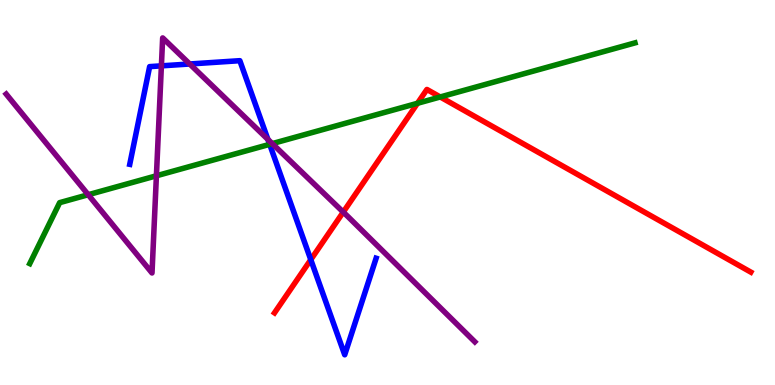[{'lines': ['blue', 'red'], 'intersections': [{'x': 4.01, 'y': 3.26}]}, {'lines': ['green', 'red'], 'intersections': [{'x': 5.39, 'y': 7.32}, {'x': 5.68, 'y': 7.48}]}, {'lines': ['purple', 'red'], 'intersections': [{'x': 4.43, 'y': 4.49}]}, {'lines': ['blue', 'green'], 'intersections': [{'x': 3.48, 'y': 6.25}]}, {'lines': ['blue', 'purple'], 'intersections': [{'x': 2.08, 'y': 8.29}, {'x': 2.45, 'y': 8.34}, {'x': 3.46, 'y': 6.38}]}, {'lines': ['green', 'purple'], 'intersections': [{'x': 1.14, 'y': 4.94}, {'x': 2.02, 'y': 5.43}, {'x': 3.51, 'y': 6.27}]}]